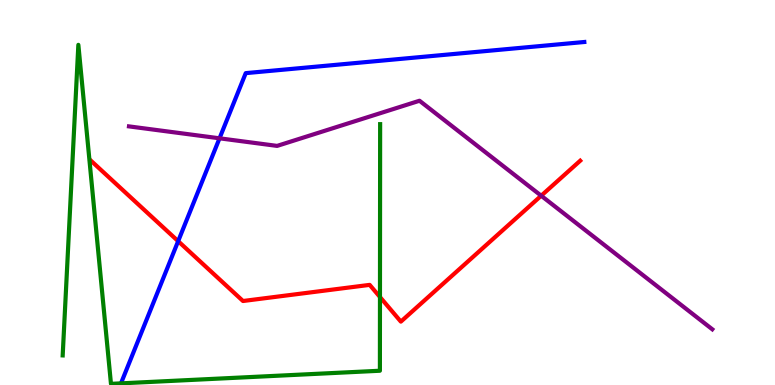[{'lines': ['blue', 'red'], 'intersections': [{'x': 2.3, 'y': 3.74}]}, {'lines': ['green', 'red'], 'intersections': [{'x': 4.9, 'y': 2.29}]}, {'lines': ['purple', 'red'], 'intersections': [{'x': 6.98, 'y': 4.92}]}, {'lines': ['blue', 'green'], 'intersections': []}, {'lines': ['blue', 'purple'], 'intersections': [{'x': 2.83, 'y': 6.41}]}, {'lines': ['green', 'purple'], 'intersections': []}]